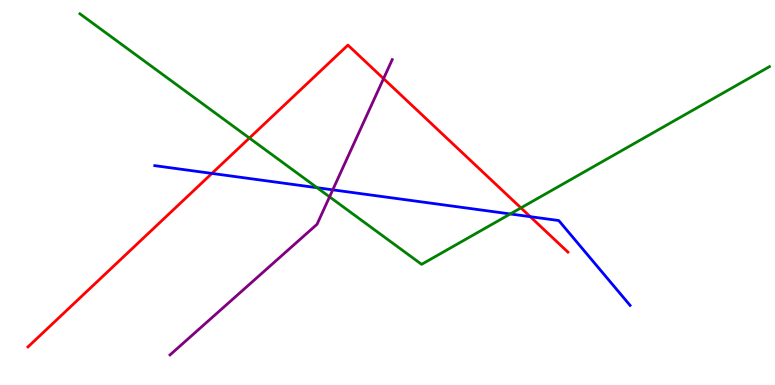[{'lines': ['blue', 'red'], 'intersections': [{'x': 2.73, 'y': 5.5}, {'x': 6.84, 'y': 4.37}]}, {'lines': ['green', 'red'], 'intersections': [{'x': 3.22, 'y': 6.41}, {'x': 6.72, 'y': 4.6}]}, {'lines': ['purple', 'red'], 'intersections': [{'x': 4.95, 'y': 7.96}]}, {'lines': ['blue', 'green'], 'intersections': [{'x': 4.09, 'y': 5.12}, {'x': 6.58, 'y': 4.44}]}, {'lines': ['blue', 'purple'], 'intersections': [{'x': 4.29, 'y': 5.07}]}, {'lines': ['green', 'purple'], 'intersections': [{'x': 4.25, 'y': 4.89}]}]